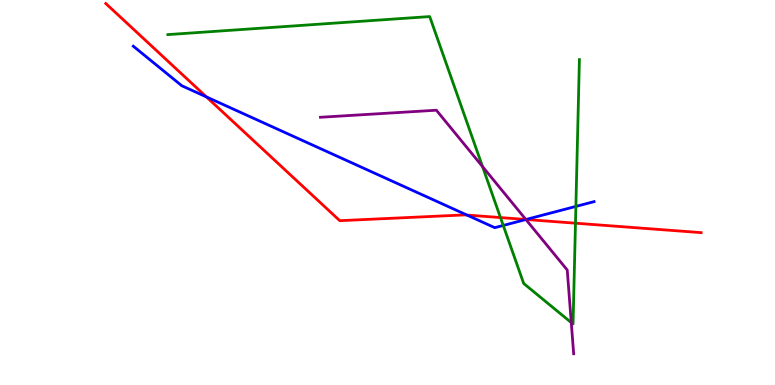[{'lines': ['blue', 'red'], 'intersections': [{'x': 2.66, 'y': 7.48}, {'x': 6.03, 'y': 4.41}, {'x': 6.79, 'y': 4.3}]}, {'lines': ['green', 'red'], 'intersections': [{'x': 6.46, 'y': 4.35}, {'x': 7.43, 'y': 4.2}]}, {'lines': ['purple', 'red'], 'intersections': [{'x': 6.79, 'y': 4.3}]}, {'lines': ['blue', 'green'], 'intersections': [{'x': 6.49, 'y': 4.14}, {'x': 7.43, 'y': 4.64}]}, {'lines': ['blue', 'purple'], 'intersections': [{'x': 6.79, 'y': 4.3}]}, {'lines': ['green', 'purple'], 'intersections': [{'x': 6.23, 'y': 5.67}, {'x': 7.37, 'y': 1.62}]}]